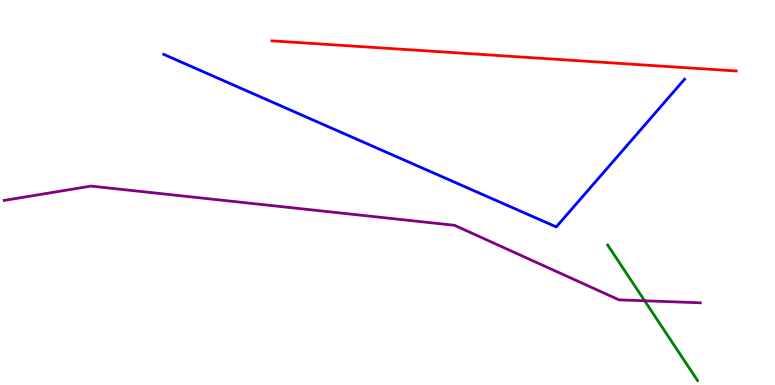[{'lines': ['blue', 'red'], 'intersections': []}, {'lines': ['green', 'red'], 'intersections': []}, {'lines': ['purple', 'red'], 'intersections': []}, {'lines': ['blue', 'green'], 'intersections': []}, {'lines': ['blue', 'purple'], 'intersections': []}, {'lines': ['green', 'purple'], 'intersections': [{'x': 8.32, 'y': 2.19}]}]